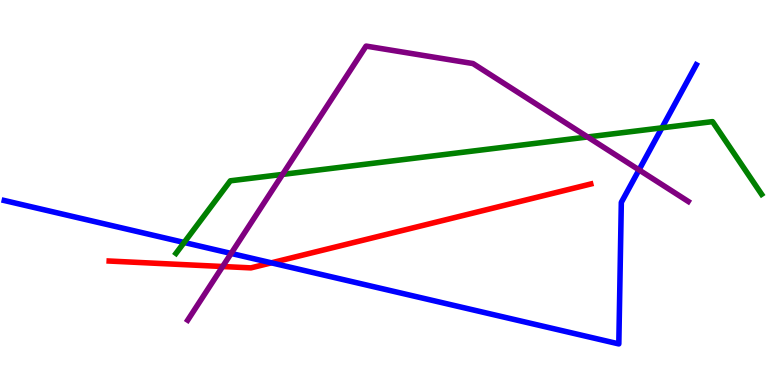[{'lines': ['blue', 'red'], 'intersections': [{'x': 3.5, 'y': 3.17}]}, {'lines': ['green', 'red'], 'intersections': []}, {'lines': ['purple', 'red'], 'intersections': [{'x': 2.87, 'y': 3.08}]}, {'lines': ['blue', 'green'], 'intersections': [{'x': 2.38, 'y': 3.7}, {'x': 8.54, 'y': 6.68}]}, {'lines': ['blue', 'purple'], 'intersections': [{'x': 2.98, 'y': 3.42}, {'x': 8.25, 'y': 5.59}]}, {'lines': ['green', 'purple'], 'intersections': [{'x': 3.65, 'y': 5.47}, {'x': 7.58, 'y': 6.44}]}]